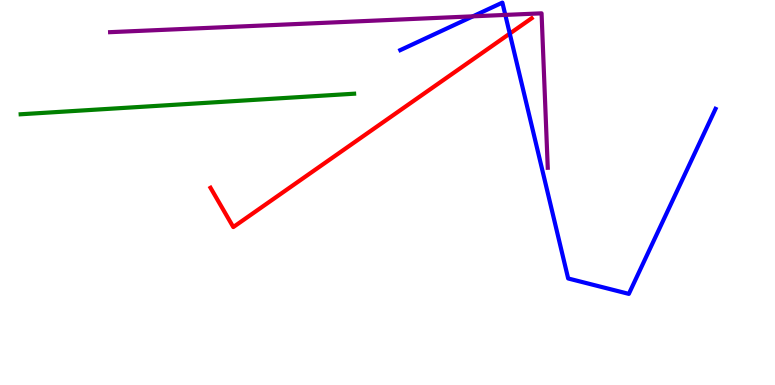[{'lines': ['blue', 'red'], 'intersections': [{'x': 6.58, 'y': 9.13}]}, {'lines': ['green', 'red'], 'intersections': []}, {'lines': ['purple', 'red'], 'intersections': []}, {'lines': ['blue', 'green'], 'intersections': []}, {'lines': ['blue', 'purple'], 'intersections': [{'x': 6.1, 'y': 9.58}, {'x': 6.52, 'y': 9.61}]}, {'lines': ['green', 'purple'], 'intersections': []}]